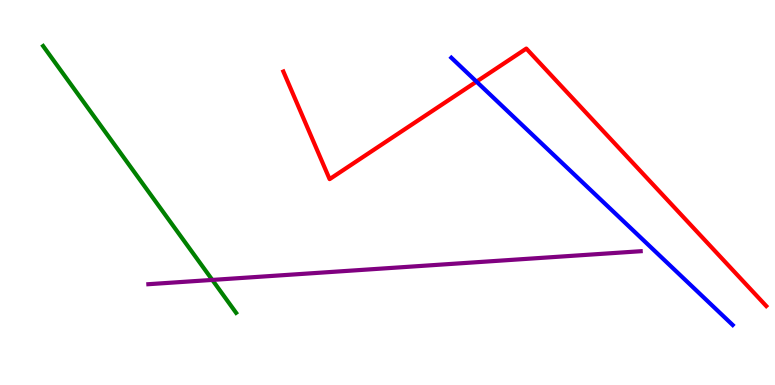[{'lines': ['blue', 'red'], 'intersections': [{'x': 6.15, 'y': 7.88}]}, {'lines': ['green', 'red'], 'intersections': []}, {'lines': ['purple', 'red'], 'intersections': []}, {'lines': ['blue', 'green'], 'intersections': []}, {'lines': ['blue', 'purple'], 'intersections': []}, {'lines': ['green', 'purple'], 'intersections': [{'x': 2.74, 'y': 2.73}]}]